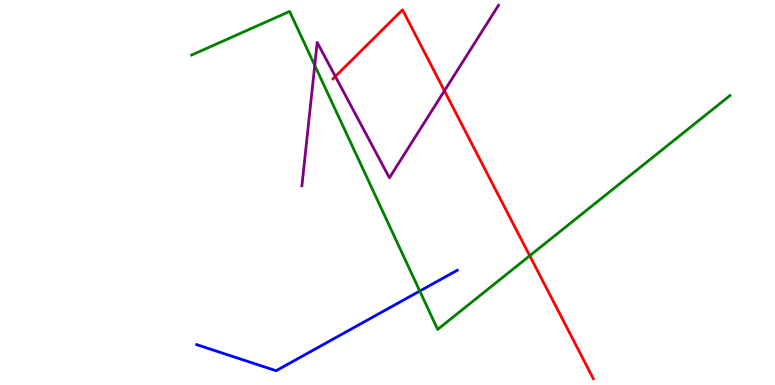[{'lines': ['blue', 'red'], 'intersections': []}, {'lines': ['green', 'red'], 'intersections': [{'x': 6.84, 'y': 3.36}]}, {'lines': ['purple', 'red'], 'intersections': [{'x': 4.33, 'y': 8.01}, {'x': 5.73, 'y': 7.64}]}, {'lines': ['blue', 'green'], 'intersections': [{'x': 5.42, 'y': 2.44}]}, {'lines': ['blue', 'purple'], 'intersections': []}, {'lines': ['green', 'purple'], 'intersections': [{'x': 4.06, 'y': 8.3}]}]